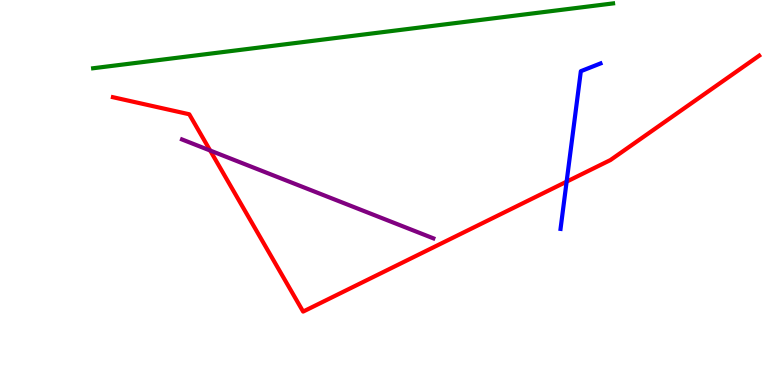[{'lines': ['blue', 'red'], 'intersections': [{'x': 7.31, 'y': 5.28}]}, {'lines': ['green', 'red'], 'intersections': []}, {'lines': ['purple', 'red'], 'intersections': [{'x': 2.71, 'y': 6.09}]}, {'lines': ['blue', 'green'], 'intersections': []}, {'lines': ['blue', 'purple'], 'intersections': []}, {'lines': ['green', 'purple'], 'intersections': []}]